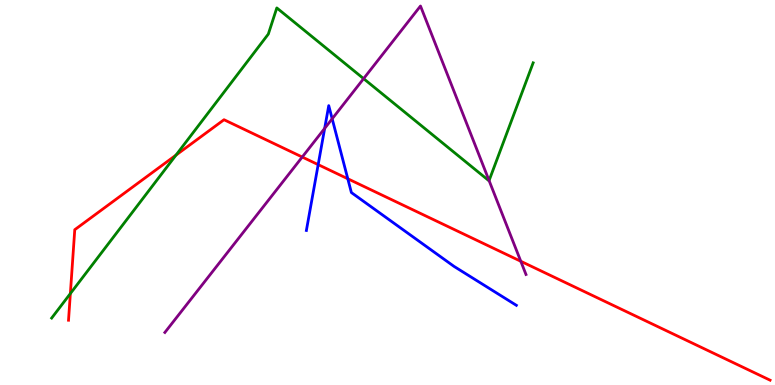[{'lines': ['blue', 'red'], 'intersections': [{'x': 4.11, 'y': 5.72}, {'x': 4.49, 'y': 5.36}]}, {'lines': ['green', 'red'], 'intersections': [{'x': 0.908, 'y': 2.37}, {'x': 2.27, 'y': 5.97}]}, {'lines': ['purple', 'red'], 'intersections': [{'x': 3.9, 'y': 5.92}, {'x': 6.72, 'y': 3.21}]}, {'lines': ['blue', 'green'], 'intersections': []}, {'lines': ['blue', 'purple'], 'intersections': [{'x': 4.19, 'y': 6.67}, {'x': 4.29, 'y': 6.91}]}, {'lines': ['green', 'purple'], 'intersections': [{'x': 4.69, 'y': 7.96}, {'x': 6.31, 'y': 5.31}]}]